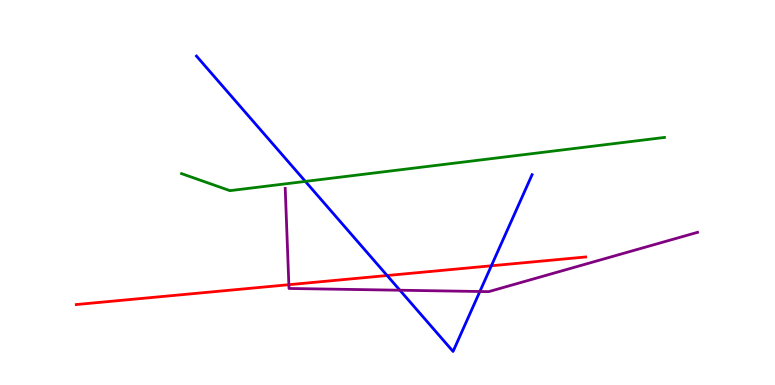[{'lines': ['blue', 'red'], 'intersections': [{'x': 5.0, 'y': 2.84}, {'x': 6.34, 'y': 3.1}]}, {'lines': ['green', 'red'], 'intersections': []}, {'lines': ['purple', 'red'], 'intersections': [{'x': 3.73, 'y': 2.61}]}, {'lines': ['blue', 'green'], 'intersections': [{'x': 3.94, 'y': 5.29}]}, {'lines': ['blue', 'purple'], 'intersections': [{'x': 5.16, 'y': 2.46}, {'x': 6.19, 'y': 2.43}]}, {'lines': ['green', 'purple'], 'intersections': []}]